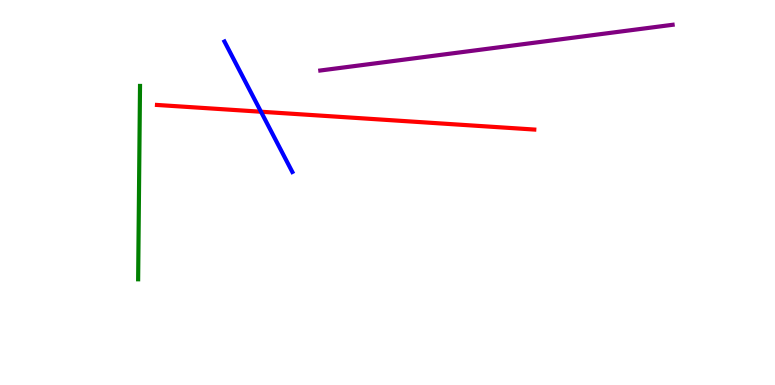[{'lines': ['blue', 'red'], 'intersections': [{'x': 3.37, 'y': 7.1}]}, {'lines': ['green', 'red'], 'intersections': []}, {'lines': ['purple', 'red'], 'intersections': []}, {'lines': ['blue', 'green'], 'intersections': []}, {'lines': ['blue', 'purple'], 'intersections': []}, {'lines': ['green', 'purple'], 'intersections': []}]